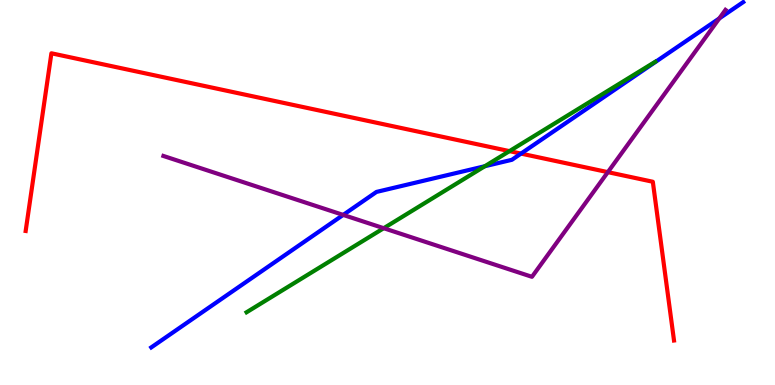[{'lines': ['blue', 'red'], 'intersections': [{'x': 6.72, 'y': 6.01}]}, {'lines': ['green', 'red'], 'intersections': [{'x': 6.57, 'y': 6.07}]}, {'lines': ['purple', 'red'], 'intersections': [{'x': 7.84, 'y': 5.53}]}, {'lines': ['blue', 'green'], 'intersections': [{'x': 6.26, 'y': 5.68}]}, {'lines': ['blue', 'purple'], 'intersections': [{'x': 4.43, 'y': 4.42}, {'x': 9.28, 'y': 9.52}]}, {'lines': ['green', 'purple'], 'intersections': [{'x': 4.95, 'y': 4.07}]}]